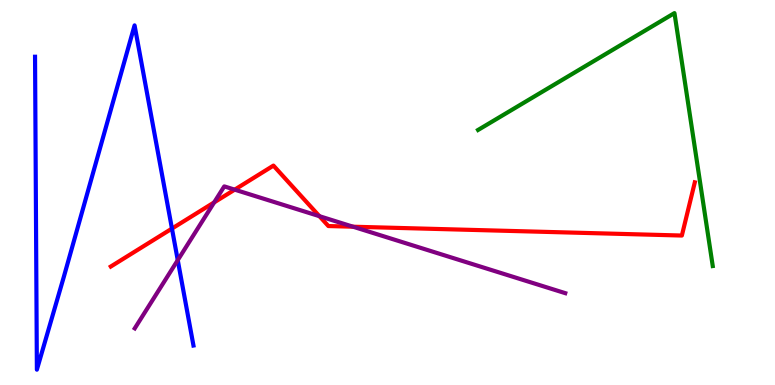[{'lines': ['blue', 'red'], 'intersections': [{'x': 2.22, 'y': 4.06}]}, {'lines': ['green', 'red'], 'intersections': []}, {'lines': ['purple', 'red'], 'intersections': [{'x': 2.76, 'y': 4.74}, {'x': 3.03, 'y': 5.07}, {'x': 4.12, 'y': 4.39}, {'x': 4.56, 'y': 4.11}]}, {'lines': ['blue', 'green'], 'intersections': []}, {'lines': ['blue', 'purple'], 'intersections': [{'x': 2.29, 'y': 3.24}]}, {'lines': ['green', 'purple'], 'intersections': []}]